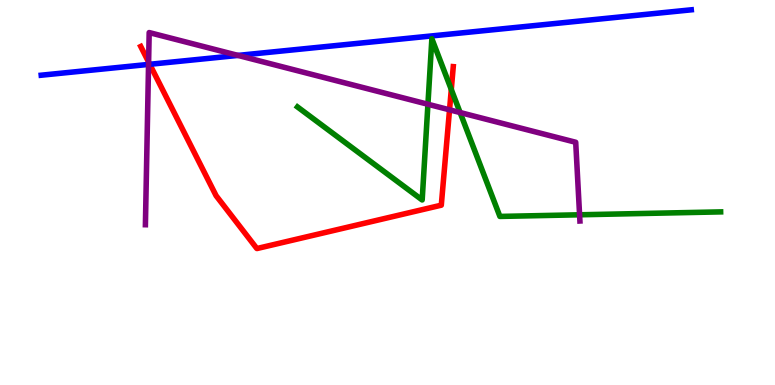[{'lines': ['blue', 'red'], 'intersections': [{'x': 1.93, 'y': 8.33}]}, {'lines': ['green', 'red'], 'intersections': [{'x': 5.82, 'y': 7.68}]}, {'lines': ['purple', 'red'], 'intersections': [{'x': 1.92, 'y': 8.39}, {'x': 5.8, 'y': 7.15}]}, {'lines': ['blue', 'green'], 'intersections': []}, {'lines': ['blue', 'purple'], 'intersections': [{'x': 1.92, 'y': 8.33}, {'x': 3.07, 'y': 8.56}]}, {'lines': ['green', 'purple'], 'intersections': [{'x': 5.52, 'y': 7.29}, {'x': 5.94, 'y': 7.08}, {'x': 7.48, 'y': 4.42}]}]